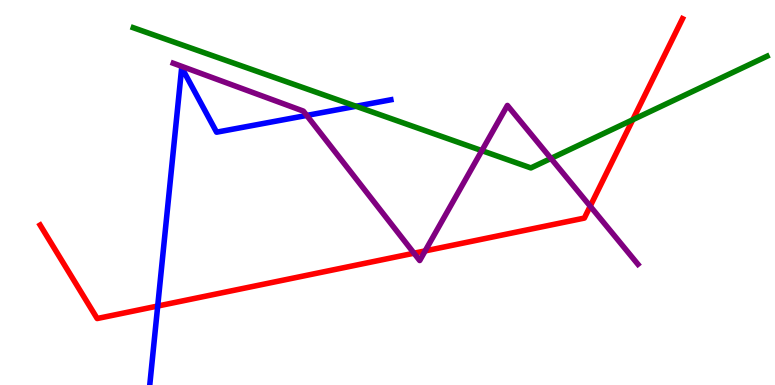[{'lines': ['blue', 'red'], 'intersections': [{'x': 2.03, 'y': 2.05}]}, {'lines': ['green', 'red'], 'intersections': [{'x': 8.16, 'y': 6.89}]}, {'lines': ['purple', 'red'], 'intersections': [{'x': 5.34, 'y': 3.42}, {'x': 5.49, 'y': 3.48}, {'x': 7.62, 'y': 4.64}]}, {'lines': ['blue', 'green'], 'intersections': [{'x': 4.59, 'y': 7.24}]}, {'lines': ['blue', 'purple'], 'intersections': [{'x': 3.96, 'y': 7.0}]}, {'lines': ['green', 'purple'], 'intersections': [{'x': 6.22, 'y': 6.09}, {'x': 7.11, 'y': 5.88}]}]